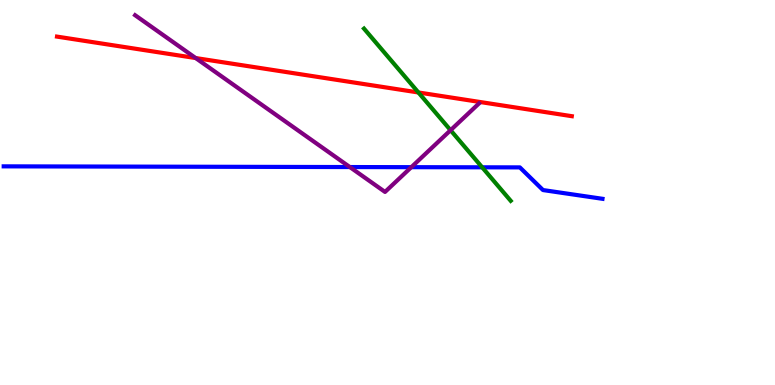[{'lines': ['blue', 'red'], 'intersections': []}, {'lines': ['green', 'red'], 'intersections': [{'x': 5.4, 'y': 7.6}]}, {'lines': ['purple', 'red'], 'intersections': [{'x': 2.52, 'y': 8.49}]}, {'lines': ['blue', 'green'], 'intersections': [{'x': 6.22, 'y': 5.65}]}, {'lines': ['blue', 'purple'], 'intersections': [{'x': 4.51, 'y': 5.66}, {'x': 5.31, 'y': 5.66}]}, {'lines': ['green', 'purple'], 'intersections': [{'x': 5.81, 'y': 6.62}]}]